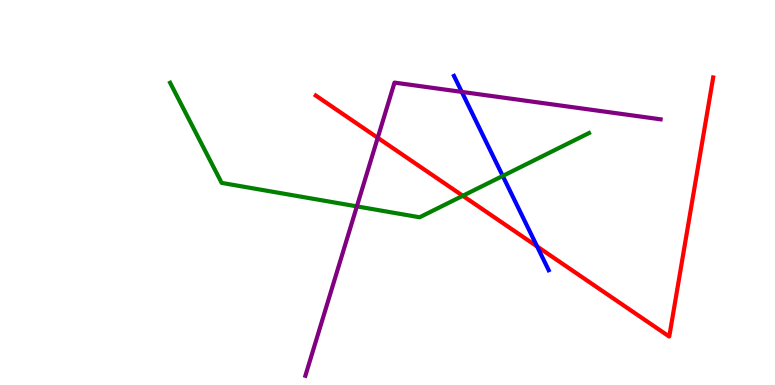[{'lines': ['blue', 'red'], 'intersections': [{'x': 6.93, 'y': 3.6}]}, {'lines': ['green', 'red'], 'intersections': [{'x': 5.97, 'y': 4.91}]}, {'lines': ['purple', 'red'], 'intersections': [{'x': 4.87, 'y': 6.42}]}, {'lines': ['blue', 'green'], 'intersections': [{'x': 6.49, 'y': 5.43}]}, {'lines': ['blue', 'purple'], 'intersections': [{'x': 5.96, 'y': 7.61}]}, {'lines': ['green', 'purple'], 'intersections': [{'x': 4.6, 'y': 4.64}]}]